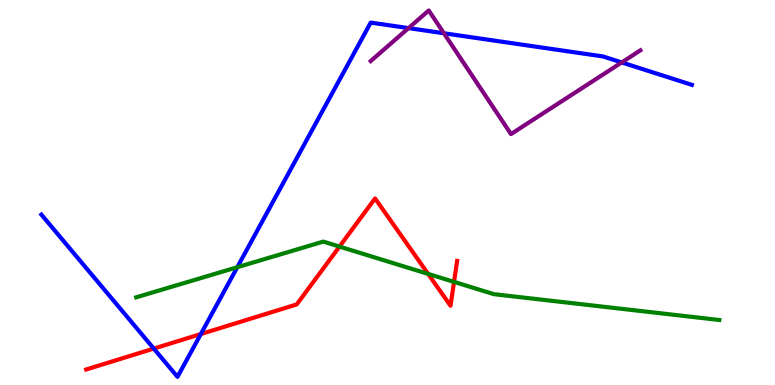[{'lines': ['blue', 'red'], 'intersections': [{'x': 1.98, 'y': 0.946}, {'x': 2.59, 'y': 1.32}]}, {'lines': ['green', 'red'], 'intersections': [{'x': 4.38, 'y': 3.6}, {'x': 5.52, 'y': 2.89}, {'x': 5.86, 'y': 2.68}]}, {'lines': ['purple', 'red'], 'intersections': []}, {'lines': ['blue', 'green'], 'intersections': [{'x': 3.06, 'y': 3.06}]}, {'lines': ['blue', 'purple'], 'intersections': [{'x': 5.27, 'y': 9.27}, {'x': 5.73, 'y': 9.14}, {'x': 8.02, 'y': 8.38}]}, {'lines': ['green', 'purple'], 'intersections': []}]